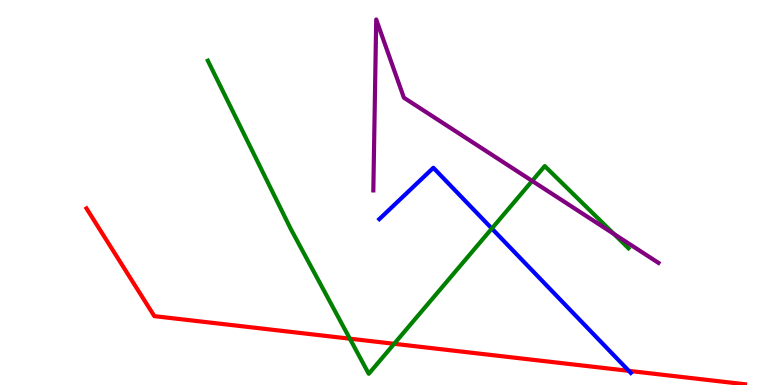[{'lines': ['blue', 'red'], 'intersections': [{'x': 8.11, 'y': 0.367}]}, {'lines': ['green', 'red'], 'intersections': [{'x': 4.51, 'y': 1.2}, {'x': 5.09, 'y': 1.07}]}, {'lines': ['purple', 'red'], 'intersections': []}, {'lines': ['blue', 'green'], 'intersections': [{'x': 6.35, 'y': 4.06}]}, {'lines': ['blue', 'purple'], 'intersections': []}, {'lines': ['green', 'purple'], 'intersections': [{'x': 6.87, 'y': 5.3}, {'x': 7.92, 'y': 3.92}]}]